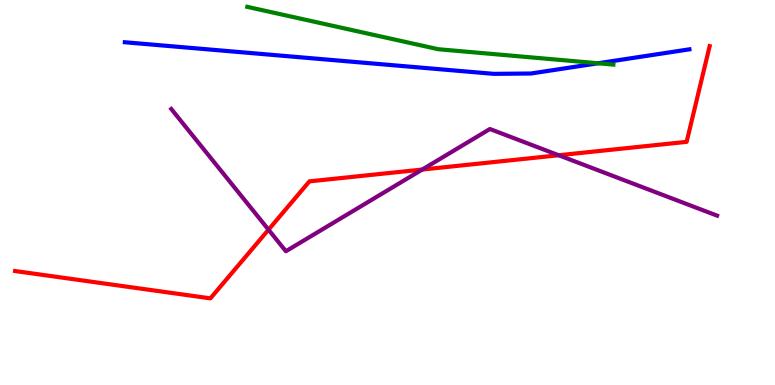[{'lines': ['blue', 'red'], 'intersections': []}, {'lines': ['green', 'red'], 'intersections': []}, {'lines': ['purple', 'red'], 'intersections': [{'x': 3.46, 'y': 4.03}, {'x': 5.45, 'y': 5.6}, {'x': 7.21, 'y': 5.97}]}, {'lines': ['blue', 'green'], 'intersections': [{'x': 7.72, 'y': 8.36}]}, {'lines': ['blue', 'purple'], 'intersections': []}, {'lines': ['green', 'purple'], 'intersections': []}]